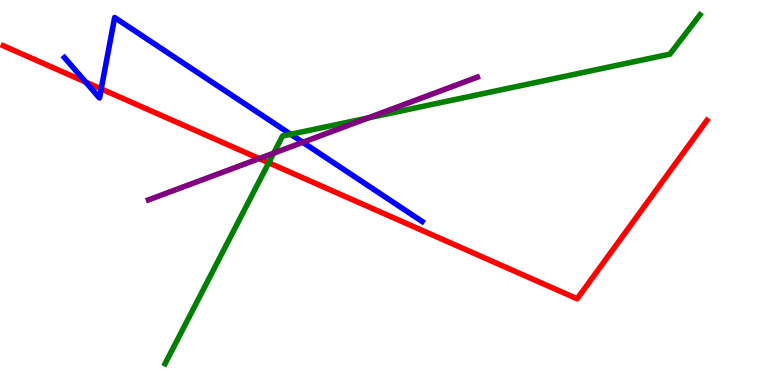[{'lines': ['blue', 'red'], 'intersections': [{'x': 1.11, 'y': 7.87}, {'x': 1.31, 'y': 7.69}]}, {'lines': ['green', 'red'], 'intersections': [{'x': 3.47, 'y': 5.77}]}, {'lines': ['purple', 'red'], 'intersections': [{'x': 3.34, 'y': 5.88}]}, {'lines': ['blue', 'green'], 'intersections': [{'x': 3.75, 'y': 6.51}]}, {'lines': ['blue', 'purple'], 'intersections': [{'x': 3.91, 'y': 6.3}]}, {'lines': ['green', 'purple'], 'intersections': [{'x': 3.53, 'y': 6.02}, {'x': 4.75, 'y': 6.94}]}]